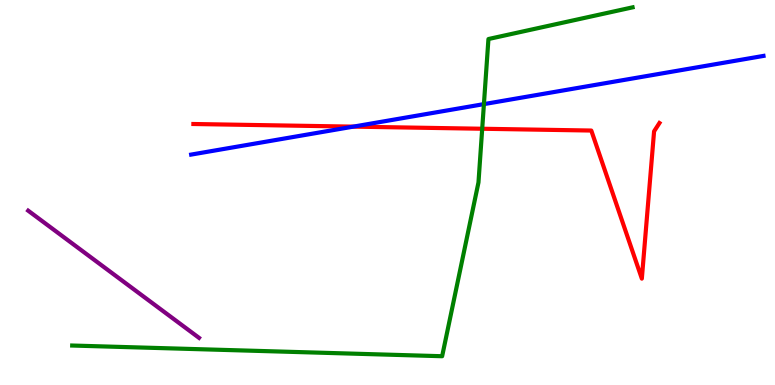[{'lines': ['blue', 'red'], 'intersections': [{'x': 4.56, 'y': 6.71}]}, {'lines': ['green', 'red'], 'intersections': [{'x': 6.22, 'y': 6.66}]}, {'lines': ['purple', 'red'], 'intersections': []}, {'lines': ['blue', 'green'], 'intersections': [{'x': 6.24, 'y': 7.3}]}, {'lines': ['blue', 'purple'], 'intersections': []}, {'lines': ['green', 'purple'], 'intersections': []}]